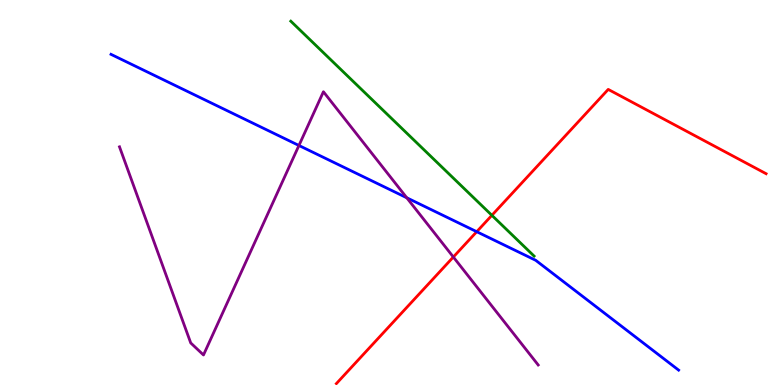[{'lines': ['blue', 'red'], 'intersections': [{'x': 6.15, 'y': 3.98}]}, {'lines': ['green', 'red'], 'intersections': [{'x': 6.35, 'y': 4.41}]}, {'lines': ['purple', 'red'], 'intersections': [{'x': 5.85, 'y': 3.32}]}, {'lines': ['blue', 'green'], 'intersections': []}, {'lines': ['blue', 'purple'], 'intersections': [{'x': 3.86, 'y': 6.22}, {'x': 5.25, 'y': 4.86}]}, {'lines': ['green', 'purple'], 'intersections': []}]